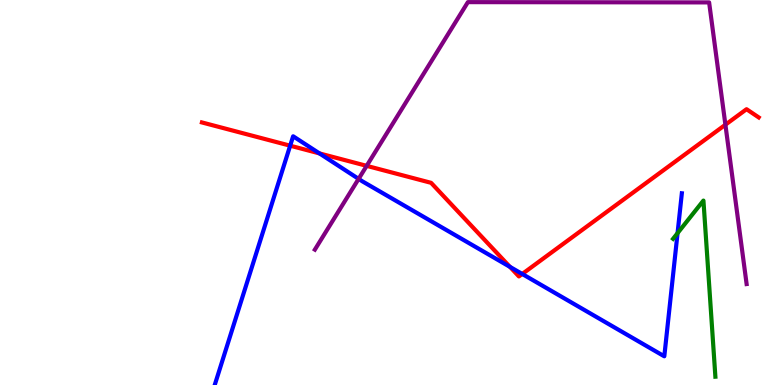[{'lines': ['blue', 'red'], 'intersections': [{'x': 3.74, 'y': 6.22}, {'x': 4.12, 'y': 6.02}, {'x': 6.58, 'y': 3.07}, {'x': 6.74, 'y': 2.88}]}, {'lines': ['green', 'red'], 'intersections': []}, {'lines': ['purple', 'red'], 'intersections': [{'x': 4.73, 'y': 5.69}, {'x': 9.36, 'y': 6.76}]}, {'lines': ['blue', 'green'], 'intersections': [{'x': 8.74, 'y': 3.94}]}, {'lines': ['blue', 'purple'], 'intersections': [{'x': 4.63, 'y': 5.35}]}, {'lines': ['green', 'purple'], 'intersections': []}]